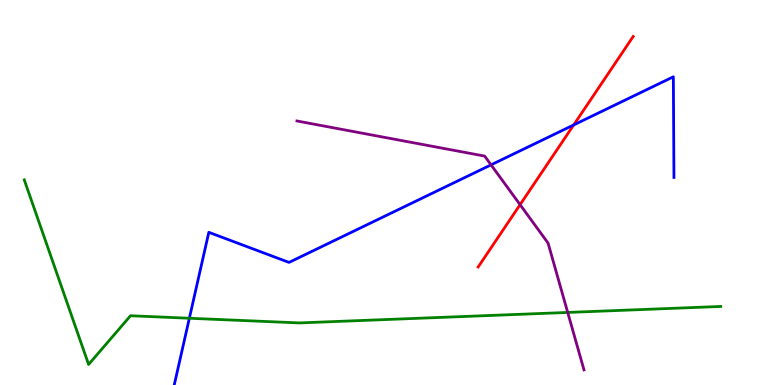[{'lines': ['blue', 'red'], 'intersections': [{'x': 7.4, 'y': 6.76}]}, {'lines': ['green', 'red'], 'intersections': []}, {'lines': ['purple', 'red'], 'intersections': [{'x': 6.71, 'y': 4.68}]}, {'lines': ['blue', 'green'], 'intersections': [{'x': 2.44, 'y': 1.73}]}, {'lines': ['blue', 'purple'], 'intersections': [{'x': 6.34, 'y': 5.72}]}, {'lines': ['green', 'purple'], 'intersections': [{'x': 7.33, 'y': 1.88}]}]